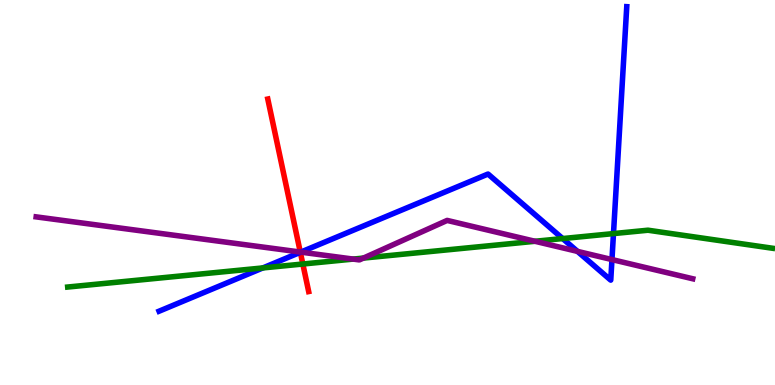[{'lines': ['blue', 'red'], 'intersections': [{'x': 3.88, 'y': 3.45}]}, {'lines': ['green', 'red'], 'intersections': [{'x': 3.91, 'y': 3.14}]}, {'lines': ['purple', 'red'], 'intersections': [{'x': 3.87, 'y': 3.45}]}, {'lines': ['blue', 'green'], 'intersections': [{'x': 3.39, 'y': 3.04}, {'x': 7.26, 'y': 3.8}, {'x': 7.92, 'y': 3.93}]}, {'lines': ['blue', 'purple'], 'intersections': [{'x': 3.88, 'y': 3.45}, {'x': 7.45, 'y': 3.47}, {'x': 7.9, 'y': 3.26}]}, {'lines': ['green', 'purple'], 'intersections': [{'x': 4.56, 'y': 3.27}, {'x': 4.69, 'y': 3.3}, {'x': 6.9, 'y': 3.73}]}]